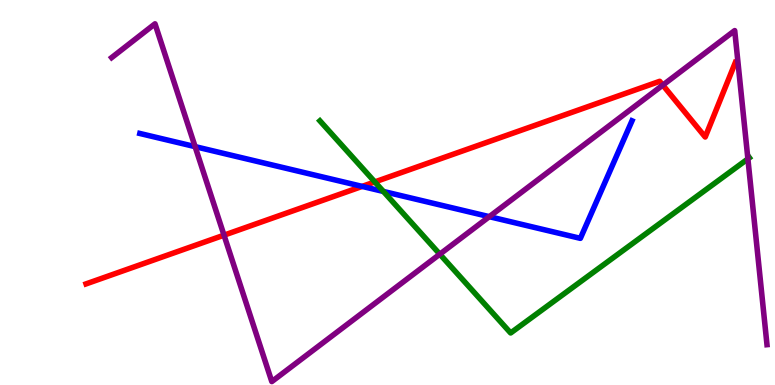[{'lines': ['blue', 'red'], 'intersections': [{'x': 4.67, 'y': 5.16}]}, {'lines': ['green', 'red'], 'intersections': [{'x': 4.84, 'y': 5.27}]}, {'lines': ['purple', 'red'], 'intersections': [{'x': 2.89, 'y': 3.89}, {'x': 8.55, 'y': 7.79}]}, {'lines': ['blue', 'green'], 'intersections': [{'x': 4.95, 'y': 5.03}]}, {'lines': ['blue', 'purple'], 'intersections': [{'x': 2.52, 'y': 6.19}, {'x': 6.31, 'y': 4.37}]}, {'lines': ['green', 'purple'], 'intersections': [{'x': 5.67, 'y': 3.4}, {'x': 9.65, 'y': 5.87}]}]